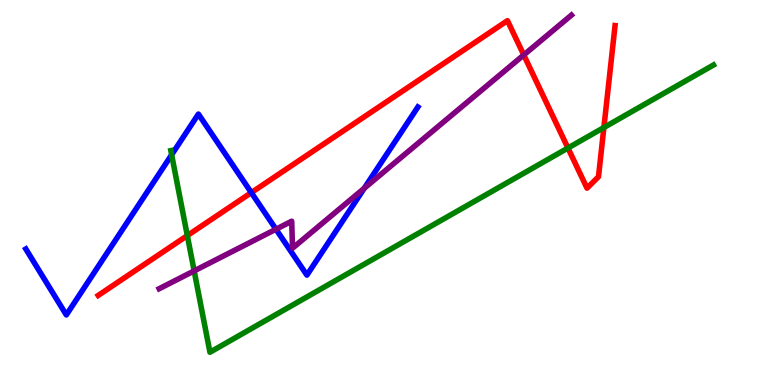[{'lines': ['blue', 'red'], 'intersections': [{'x': 3.24, 'y': 5.0}]}, {'lines': ['green', 'red'], 'intersections': [{'x': 2.42, 'y': 3.88}, {'x': 7.33, 'y': 6.16}, {'x': 7.79, 'y': 6.69}]}, {'lines': ['purple', 'red'], 'intersections': [{'x': 6.76, 'y': 8.57}]}, {'lines': ['blue', 'green'], 'intersections': [{'x': 2.21, 'y': 5.98}]}, {'lines': ['blue', 'purple'], 'intersections': [{'x': 3.56, 'y': 4.05}, {'x': 4.7, 'y': 5.11}]}, {'lines': ['green', 'purple'], 'intersections': [{'x': 2.51, 'y': 2.96}]}]